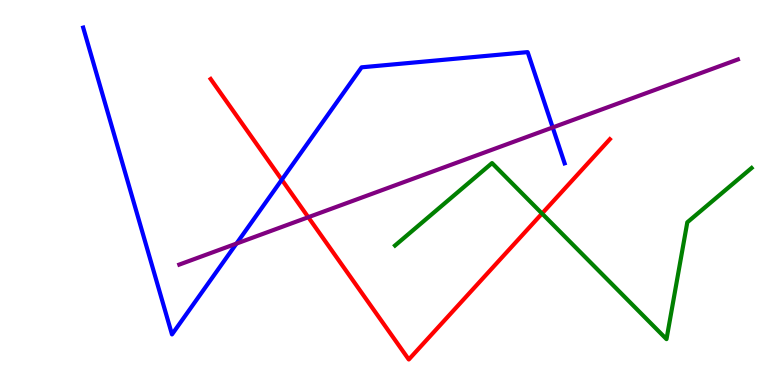[{'lines': ['blue', 'red'], 'intersections': [{'x': 3.64, 'y': 5.33}]}, {'lines': ['green', 'red'], 'intersections': [{'x': 6.99, 'y': 4.45}]}, {'lines': ['purple', 'red'], 'intersections': [{'x': 3.98, 'y': 4.36}]}, {'lines': ['blue', 'green'], 'intersections': []}, {'lines': ['blue', 'purple'], 'intersections': [{'x': 3.05, 'y': 3.67}, {'x': 7.13, 'y': 6.69}]}, {'lines': ['green', 'purple'], 'intersections': []}]